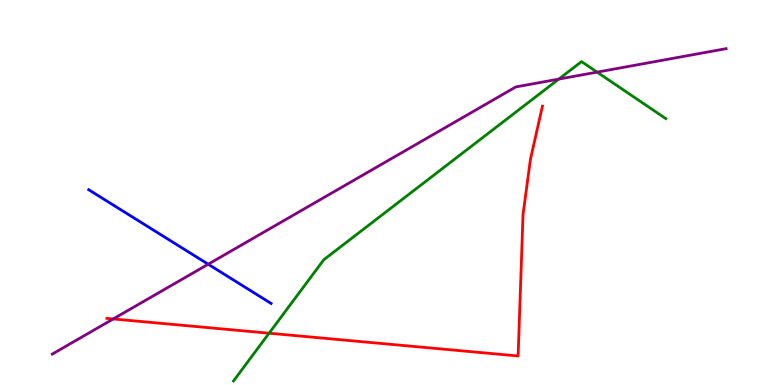[{'lines': ['blue', 'red'], 'intersections': []}, {'lines': ['green', 'red'], 'intersections': [{'x': 3.47, 'y': 1.35}]}, {'lines': ['purple', 'red'], 'intersections': [{'x': 1.46, 'y': 1.72}]}, {'lines': ['blue', 'green'], 'intersections': []}, {'lines': ['blue', 'purple'], 'intersections': [{'x': 2.69, 'y': 3.14}]}, {'lines': ['green', 'purple'], 'intersections': [{'x': 7.21, 'y': 7.95}, {'x': 7.7, 'y': 8.13}]}]